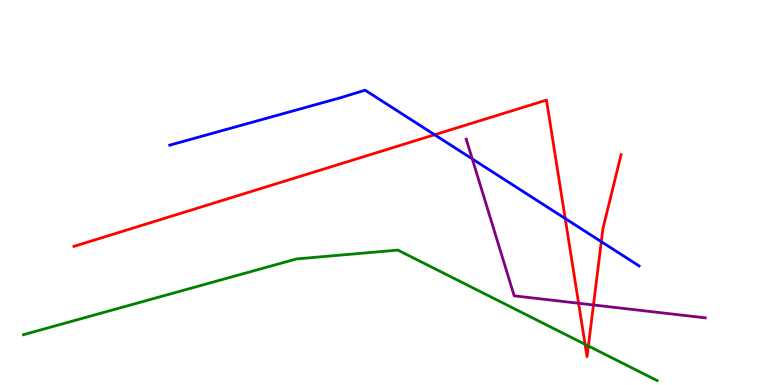[{'lines': ['blue', 'red'], 'intersections': [{'x': 5.61, 'y': 6.5}, {'x': 7.29, 'y': 4.32}, {'x': 7.76, 'y': 3.72}]}, {'lines': ['green', 'red'], 'intersections': [{'x': 7.55, 'y': 1.06}, {'x': 7.59, 'y': 1.01}]}, {'lines': ['purple', 'red'], 'intersections': [{'x': 7.47, 'y': 2.12}, {'x': 7.66, 'y': 2.08}]}, {'lines': ['blue', 'green'], 'intersections': []}, {'lines': ['blue', 'purple'], 'intersections': [{'x': 6.09, 'y': 5.87}]}, {'lines': ['green', 'purple'], 'intersections': []}]